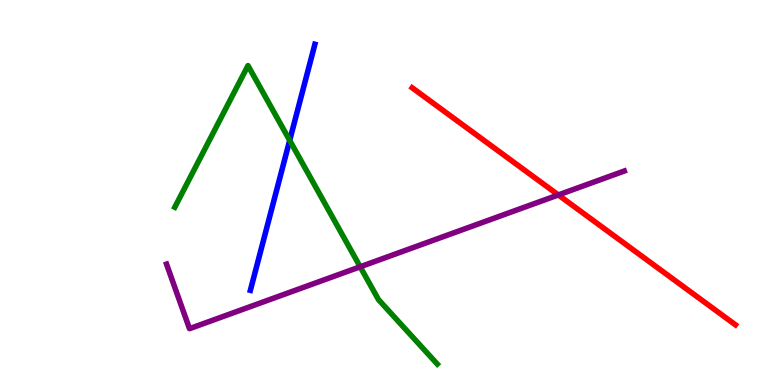[{'lines': ['blue', 'red'], 'intersections': []}, {'lines': ['green', 'red'], 'intersections': []}, {'lines': ['purple', 'red'], 'intersections': [{'x': 7.2, 'y': 4.94}]}, {'lines': ['blue', 'green'], 'intersections': [{'x': 3.74, 'y': 6.35}]}, {'lines': ['blue', 'purple'], 'intersections': []}, {'lines': ['green', 'purple'], 'intersections': [{'x': 4.65, 'y': 3.07}]}]